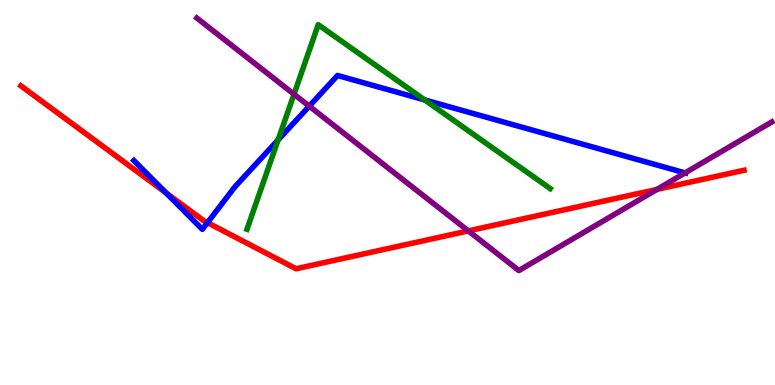[{'lines': ['blue', 'red'], 'intersections': [{'x': 2.14, 'y': 4.99}, {'x': 2.68, 'y': 4.22}]}, {'lines': ['green', 'red'], 'intersections': []}, {'lines': ['purple', 'red'], 'intersections': [{'x': 6.04, 'y': 4.0}, {'x': 8.48, 'y': 5.08}]}, {'lines': ['blue', 'green'], 'intersections': [{'x': 3.59, 'y': 6.36}, {'x': 5.48, 'y': 7.4}]}, {'lines': ['blue', 'purple'], 'intersections': [{'x': 3.99, 'y': 7.24}, {'x': 8.84, 'y': 5.51}]}, {'lines': ['green', 'purple'], 'intersections': [{'x': 3.79, 'y': 7.55}]}]